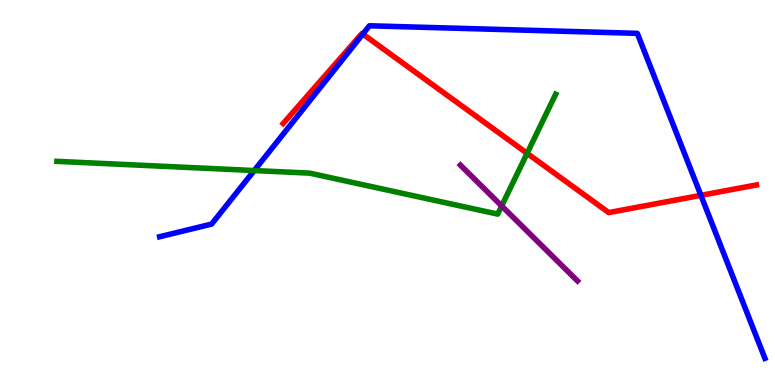[{'lines': ['blue', 'red'], 'intersections': [{'x': 4.68, 'y': 9.12}, {'x': 9.04, 'y': 4.93}]}, {'lines': ['green', 'red'], 'intersections': [{'x': 6.8, 'y': 6.02}]}, {'lines': ['purple', 'red'], 'intersections': []}, {'lines': ['blue', 'green'], 'intersections': [{'x': 3.28, 'y': 5.57}]}, {'lines': ['blue', 'purple'], 'intersections': []}, {'lines': ['green', 'purple'], 'intersections': [{'x': 6.47, 'y': 4.65}]}]